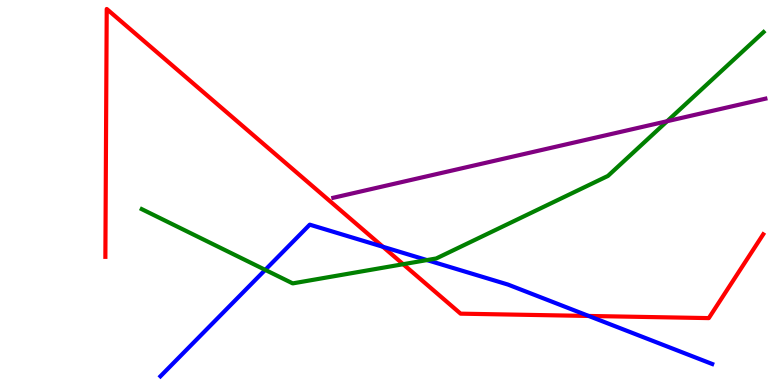[{'lines': ['blue', 'red'], 'intersections': [{'x': 4.94, 'y': 3.59}, {'x': 7.6, 'y': 1.79}]}, {'lines': ['green', 'red'], 'intersections': [{'x': 5.2, 'y': 3.14}]}, {'lines': ['purple', 'red'], 'intersections': []}, {'lines': ['blue', 'green'], 'intersections': [{'x': 3.42, 'y': 2.99}, {'x': 5.51, 'y': 3.24}]}, {'lines': ['blue', 'purple'], 'intersections': []}, {'lines': ['green', 'purple'], 'intersections': [{'x': 8.61, 'y': 6.85}]}]